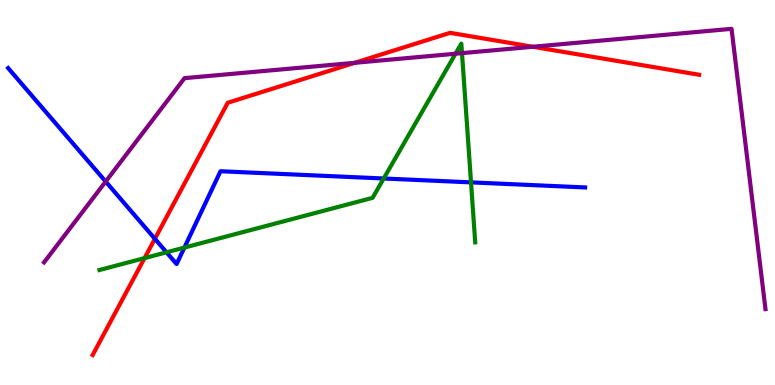[{'lines': ['blue', 'red'], 'intersections': [{'x': 2.0, 'y': 3.8}]}, {'lines': ['green', 'red'], 'intersections': [{'x': 1.87, 'y': 3.3}]}, {'lines': ['purple', 'red'], 'intersections': [{'x': 4.58, 'y': 8.37}, {'x': 6.87, 'y': 8.79}]}, {'lines': ['blue', 'green'], 'intersections': [{'x': 2.15, 'y': 3.45}, {'x': 2.38, 'y': 3.57}, {'x': 4.95, 'y': 5.36}, {'x': 6.08, 'y': 5.26}]}, {'lines': ['blue', 'purple'], 'intersections': [{'x': 1.36, 'y': 5.28}]}, {'lines': ['green', 'purple'], 'intersections': [{'x': 5.88, 'y': 8.6}, {'x': 5.96, 'y': 8.62}]}]